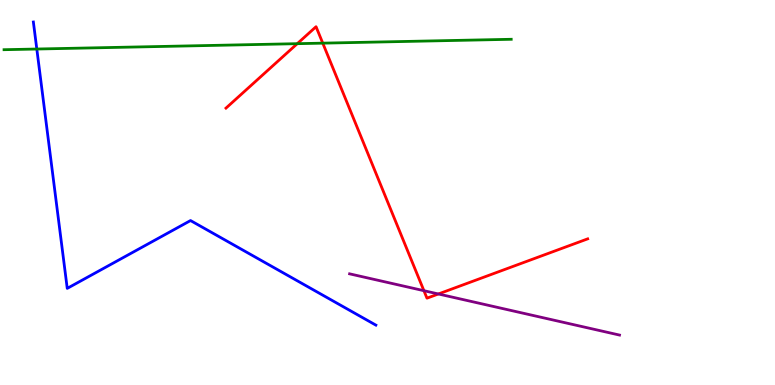[{'lines': ['blue', 'red'], 'intersections': []}, {'lines': ['green', 'red'], 'intersections': [{'x': 3.84, 'y': 8.87}, {'x': 4.16, 'y': 8.88}]}, {'lines': ['purple', 'red'], 'intersections': [{'x': 5.47, 'y': 2.45}, {'x': 5.66, 'y': 2.36}]}, {'lines': ['blue', 'green'], 'intersections': [{'x': 0.475, 'y': 8.73}]}, {'lines': ['blue', 'purple'], 'intersections': []}, {'lines': ['green', 'purple'], 'intersections': []}]